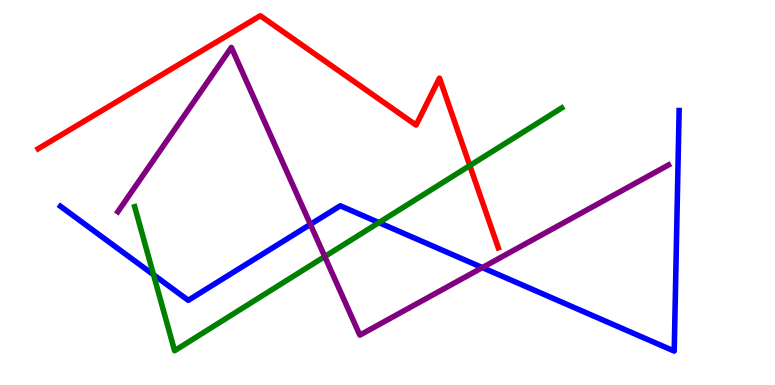[{'lines': ['blue', 'red'], 'intersections': []}, {'lines': ['green', 'red'], 'intersections': [{'x': 6.06, 'y': 5.7}]}, {'lines': ['purple', 'red'], 'intersections': []}, {'lines': ['blue', 'green'], 'intersections': [{'x': 1.98, 'y': 2.86}, {'x': 4.89, 'y': 4.22}]}, {'lines': ['blue', 'purple'], 'intersections': [{'x': 4.0, 'y': 4.17}, {'x': 6.22, 'y': 3.05}]}, {'lines': ['green', 'purple'], 'intersections': [{'x': 4.19, 'y': 3.34}]}]